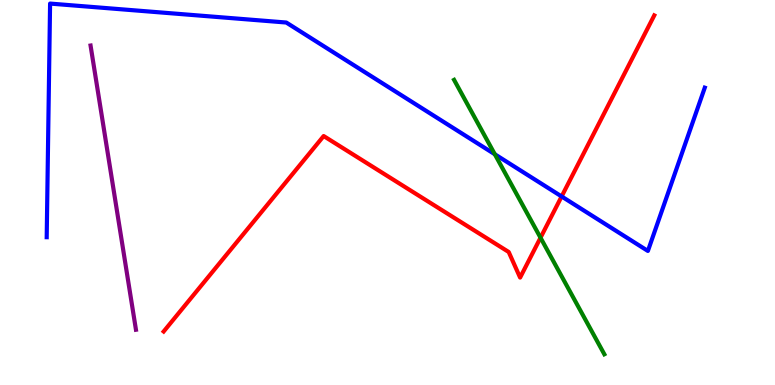[{'lines': ['blue', 'red'], 'intersections': [{'x': 7.25, 'y': 4.9}]}, {'lines': ['green', 'red'], 'intersections': [{'x': 6.97, 'y': 3.83}]}, {'lines': ['purple', 'red'], 'intersections': []}, {'lines': ['blue', 'green'], 'intersections': [{'x': 6.38, 'y': 5.99}]}, {'lines': ['blue', 'purple'], 'intersections': []}, {'lines': ['green', 'purple'], 'intersections': []}]